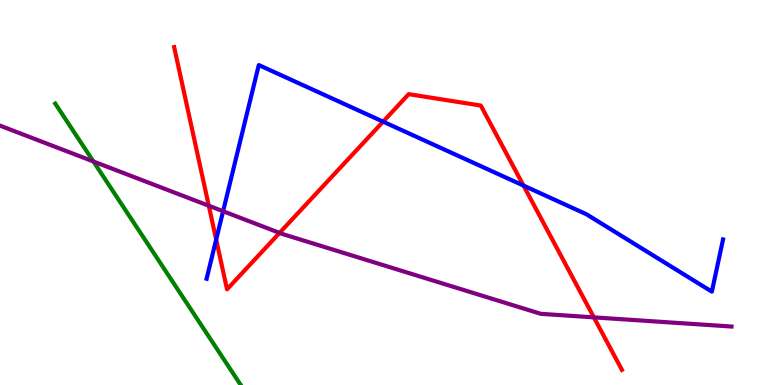[{'lines': ['blue', 'red'], 'intersections': [{'x': 2.79, 'y': 3.78}, {'x': 4.94, 'y': 6.84}, {'x': 6.76, 'y': 5.18}]}, {'lines': ['green', 'red'], 'intersections': []}, {'lines': ['purple', 'red'], 'intersections': [{'x': 2.69, 'y': 4.66}, {'x': 3.61, 'y': 3.95}, {'x': 7.66, 'y': 1.76}]}, {'lines': ['blue', 'green'], 'intersections': []}, {'lines': ['blue', 'purple'], 'intersections': [{'x': 2.88, 'y': 4.51}]}, {'lines': ['green', 'purple'], 'intersections': [{'x': 1.21, 'y': 5.81}]}]